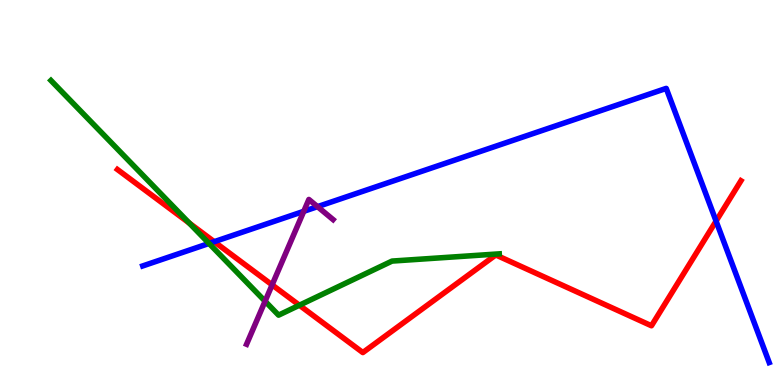[{'lines': ['blue', 'red'], 'intersections': [{'x': 2.76, 'y': 3.72}, {'x': 9.24, 'y': 4.26}]}, {'lines': ['green', 'red'], 'intersections': [{'x': 2.44, 'y': 4.2}, {'x': 3.86, 'y': 2.07}]}, {'lines': ['purple', 'red'], 'intersections': [{'x': 3.51, 'y': 2.6}]}, {'lines': ['blue', 'green'], 'intersections': [{'x': 2.7, 'y': 3.68}]}, {'lines': ['blue', 'purple'], 'intersections': [{'x': 3.92, 'y': 4.51}, {'x': 4.1, 'y': 4.63}]}, {'lines': ['green', 'purple'], 'intersections': [{'x': 3.42, 'y': 2.18}]}]